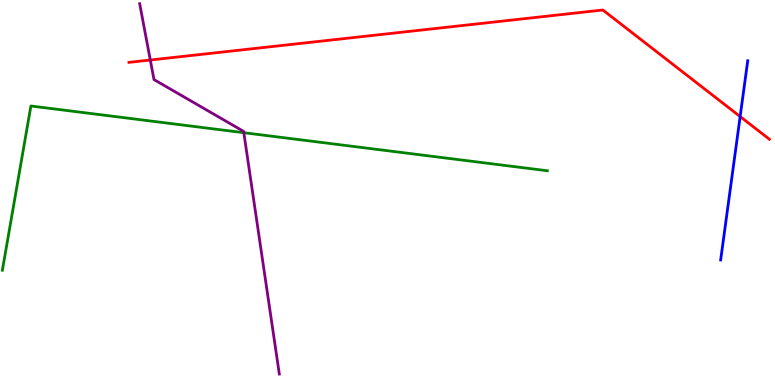[{'lines': ['blue', 'red'], 'intersections': [{'x': 9.55, 'y': 6.97}]}, {'lines': ['green', 'red'], 'intersections': []}, {'lines': ['purple', 'red'], 'intersections': [{'x': 1.94, 'y': 8.44}]}, {'lines': ['blue', 'green'], 'intersections': []}, {'lines': ['blue', 'purple'], 'intersections': []}, {'lines': ['green', 'purple'], 'intersections': [{'x': 3.15, 'y': 6.55}]}]